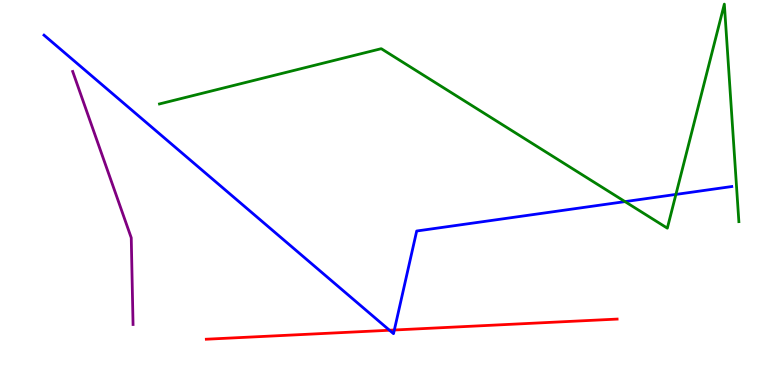[{'lines': ['blue', 'red'], 'intersections': [{'x': 5.03, 'y': 1.42}, {'x': 5.09, 'y': 1.43}]}, {'lines': ['green', 'red'], 'intersections': []}, {'lines': ['purple', 'red'], 'intersections': []}, {'lines': ['blue', 'green'], 'intersections': [{'x': 8.06, 'y': 4.76}, {'x': 8.72, 'y': 4.95}]}, {'lines': ['blue', 'purple'], 'intersections': []}, {'lines': ['green', 'purple'], 'intersections': []}]